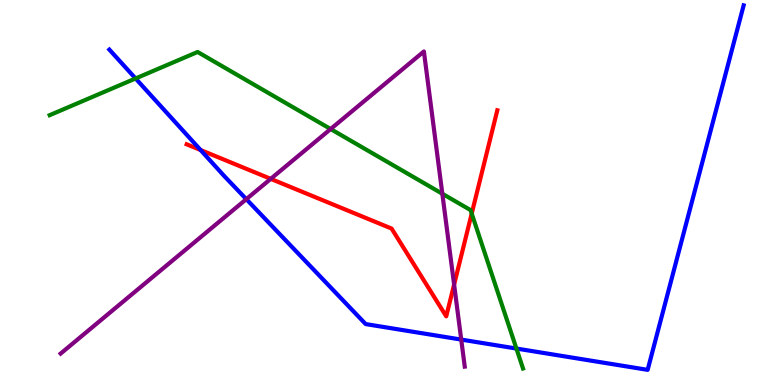[{'lines': ['blue', 'red'], 'intersections': [{'x': 2.59, 'y': 6.1}]}, {'lines': ['green', 'red'], 'intersections': [{'x': 6.09, 'y': 4.45}]}, {'lines': ['purple', 'red'], 'intersections': [{'x': 3.49, 'y': 5.35}, {'x': 5.86, 'y': 2.61}]}, {'lines': ['blue', 'green'], 'intersections': [{'x': 1.75, 'y': 7.96}, {'x': 6.66, 'y': 0.947}]}, {'lines': ['blue', 'purple'], 'intersections': [{'x': 3.18, 'y': 4.83}, {'x': 5.95, 'y': 1.18}]}, {'lines': ['green', 'purple'], 'intersections': [{'x': 4.27, 'y': 6.65}, {'x': 5.71, 'y': 4.97}]}]